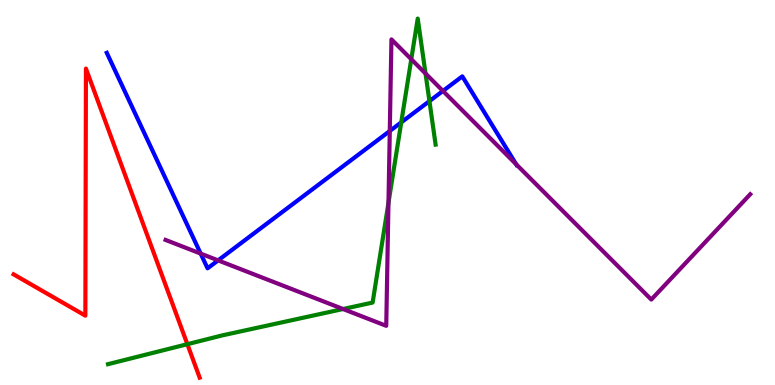[{'lines': ['blue', 'red'], 'intersections': []}, {'lines': ['green', 'red'], 'intersections': [{'x': 2.42, 'y': 1.06}]}, {'lines': ['purple', 'red'], 'intersections': []}, {'lines': ['blue', 'green'], 'intersections': [{'x': 5.18, 'y': 6.82}, {'x': 5.54, 'y': 7.37}]}, {'lines': ['blue', 'purple'], 'intersections': [{'x': 2.59, 'y': 3.41}, {'x': 2.81, 'y': 3.24}, {'x': 5.03, 'y': 6.6}, {'x': 5.72, 'y': 7.64}, {'x': 6.66, 'y': 5.73}]}, {'lines': ['green', 'purple'], 'intersections': [{'x': 4.43, 'y': 1.97}, {'x': 5.01, 'y': 4.73}, {'x': 5.31, 'y': 8.46}, {'x': 5.49, 'y': 8.09}]}]